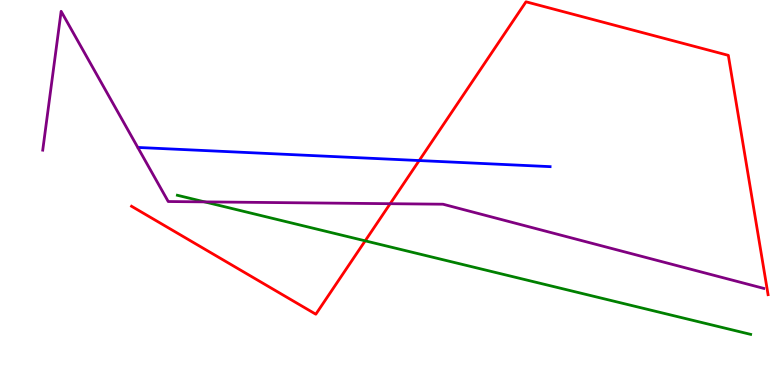[{'lines': ['blue', 'red'], 'intersections': [{'x': 5.41, 'y': 5.83}]}, {'lines': ['green', 'red'], 'intersections': [{'x': 4.71, 'y': 3.74}]}, {'lines': ['purple', 'red'], 'intersections': [{'x': 5.03, 'y': 4.71}]}, {'lines': ['blue', 'green'], 'intersections': []}, {'lines': ['blue', 'purple'], 'intersections': []}, {'lines': ['green', 'purple'], 'intersections': [{'x': 2.64, 'y': 4.76}]}]